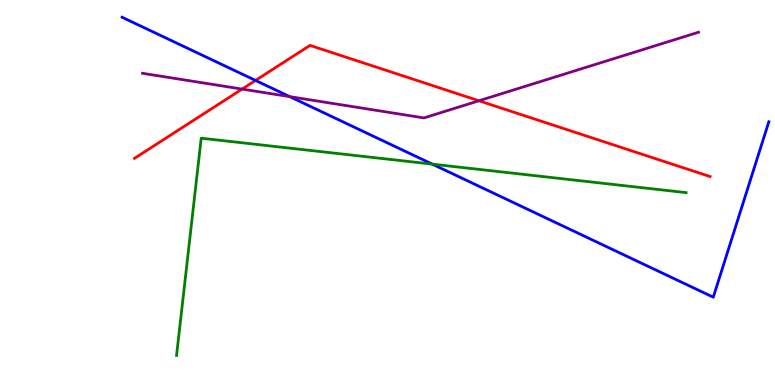[{'lines': ['blue', 'red'], 'intersections': [{'x': 3.3, 'y': 7.91}]}, {'lines': ['green', 'red'], 'intersections': []}, {'lines': ['purple', 'red'], 'intersections': [{'x': 3.12, 'y': 7.69}, {'x': 6.18, 'y': 7.38}]}, {'lines': ['blue', 'green'], 'intersections': [{'x': 5.58, 'y': 5.74}]}, {'lines': ['blue', 'purple'], 'intersections': [{'x': 3.74, 'y': 7.49}]}, {'lines': ['green', 'purple'], 'intersections': []}]